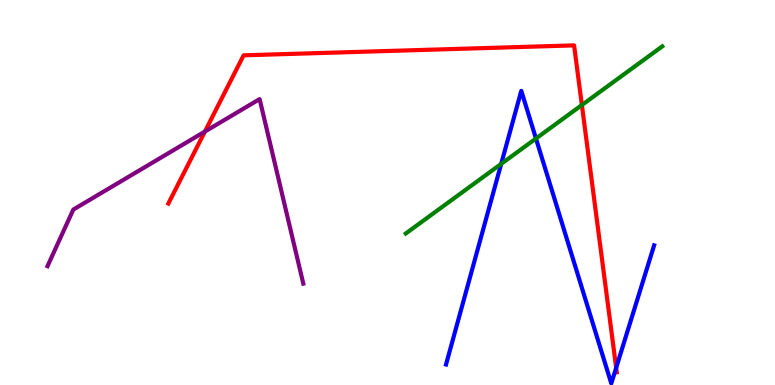[{'lines': ['blue', 'red'], 'intersections': [{'x': 7.95, 'y': 0.448}]}, {'lines': ['green', 'red'], 'intersections': [{'x': 7.51, 'y': 7.27}]}, {'lines': ['purple', 'red'], 'intersections': [{'x': 2.64, 'y': 6.58}]}, {'lines': ['blue', 'green'], 'intersections': [{'x': 6.47, 'y': 5.74}, {'x': 6.92, 'y': 6.4}]}, {'lines': ['blue', 'purple'], 'intersections': []}, {'lines': ['green', 'purple'], 'intersections': []}]